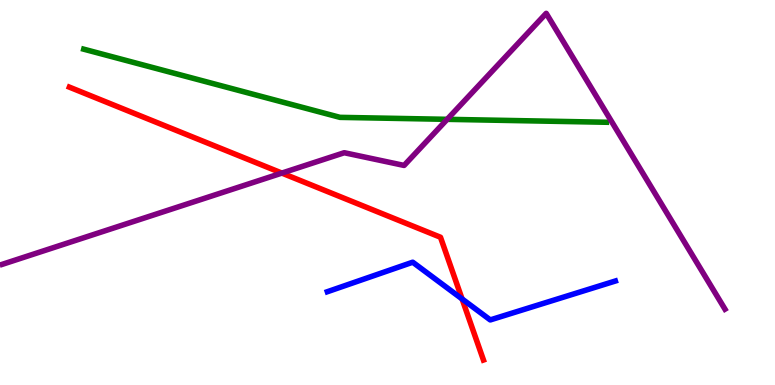[{'lines': ['blue', 'red'], 'intersections': [{'x': 5.96, 'y': 2.24}]}, {'lines': ['green', 'red'], 'intersections': []}, {'lines': ['purple', 'red'], 'intersections': [{'x': 3.64, 'y': 5.5}]}, {'lines': ['blue', 'green'], 'intersections': []}, {'lines': ['blue', 'purple'], 'intersections': []}, {'lines': ['green', 'purple'], 'intersections': [{'x': 5.77, 'y': 6.9}]}]